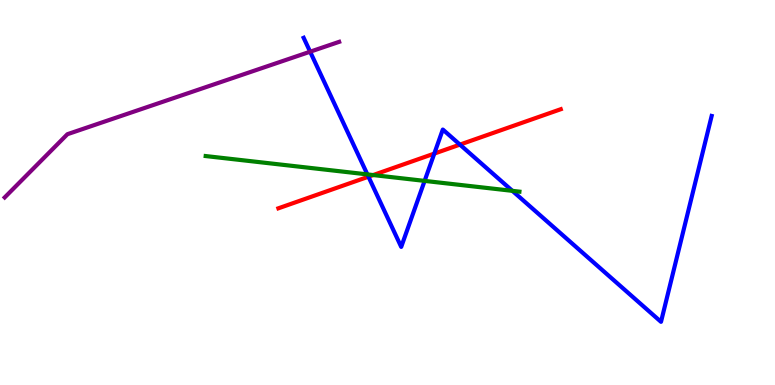[{'lines': ['blue', 'red'], 'intersections': [{'x': 4.75, 'y': 5.41}, {'x': 5.6, 'y': 6.01}, {'x': 5.93, 'y': 6.24}]}, {'lines': ['green', 'red'], 'intersections': [{'x': 4.81, 'y': 5.45}]}, {'lines': ['purple', 'red'], 'intersections': []}, {'lines': ['blue', 'green'], 'intersections': [{'x': 4.74, 'y': 5.47}, {'x': 5.48, 'y': 5.3}, {'x': 6.61, 'y': 5.04}]}, {'lines': ['blue', 'purple'], 'intersections': [{'x': 4.0, 'y': 8.66}]}, {'lines': ['green', 'purple'], 'intersections': []}]